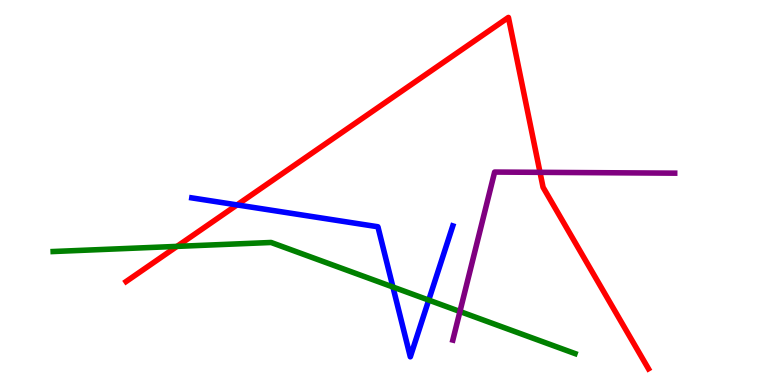[{'lines': ['blue', 'red'], 'intersections': [{'x': 3.06, 'y': 4.68}]}, {'lines': ['green', 'red'], 'intersections': [{'x': 2.28, 'y': 3.6}]}, {'lines': ['purple', 'red'], 'intersections': [{'x': 6.97, 'y': 5.52}]}, {'lines': ['blue', 'green'], 'intersections': [{'x': 5.07, 'y': 2.55}, {'x': 5.53, 'y': 2.21}]}, {'lines': ['blue', 'purple'], 'intersections': []}, {'lines': ['green', 'purple'], 'intersections': [{'x': 5.93, 'y': 1.91}]}]